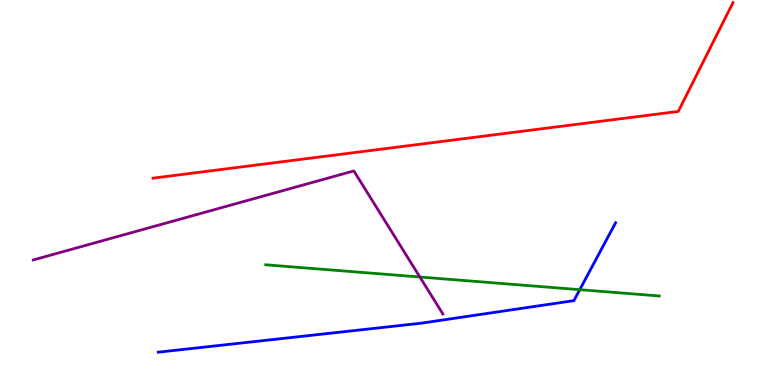[{'lines': ['blue', 'red'], 'intersections': []}, {'lines': ['green', 'red'], 'intersections': []}, {'lines': ['purple', 'red'], 'intersections': []}, {'lines': ['blue', 'green'], 'intersections': [{'x': 7.48, 'y': 2.48}]}, {'lines': ['blue', 'purple'], 'intersections': []}, {'lines': ['green', 'purple'], 'intersections': [{'x': 5.42, 'y': 2.81}]}]